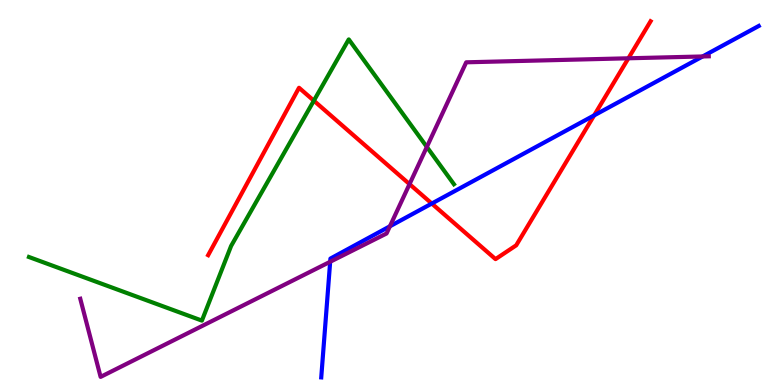[{'lines': ['blue', 'red'], 'intersections': [{'x': 5.57, 'y': 4.71}, {'x': 7.67, 'y': 7.0}]}, {'lines': ['green', 'red'], 'intersections': [{'x': 4.05, 'y': 7.38}]}, {'lines': ['purple', 'red'], 'intersections': [{'x': 5.28, 'y': 5.22}, {'x': 8.11, 'y': 8.49}]}, {'lines': ['blue', 'green'], 'intersections': []}, {'lines': ['blue', 'purple'], 'intersections': [{'x': 4.26, 'y': 3.2}, {'x': 5.03, 'y': 4.12}, {'x': 9.07, 'y': 8.53}]}, {'lines': ['green', 'purple'], 'intersections': [{'x': 5.51, 'y': 6.18}]}]